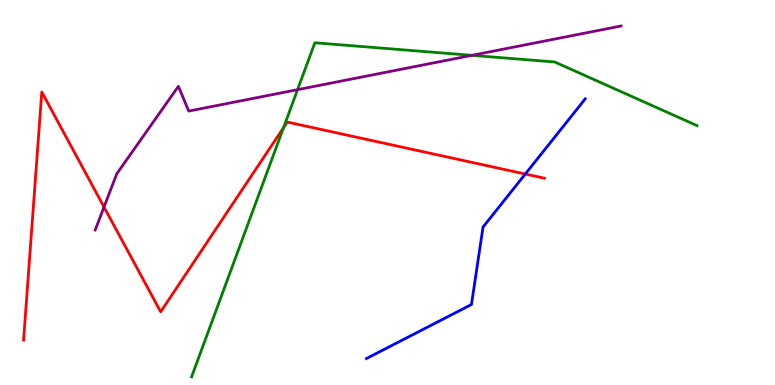[{'lines': ['blue', 'red'], 'intersections': [{'x': 6.78, 'y': 5.48}]}, {'lines': ['green', 'red'], 'intersections': [{'x': 3.66, 'y': 6.68}]}, {'lines': ['purple', 'red'], 'intersections': [{'x': 1.34, 'y': 4.62}]}, {'lines': ['blue', 'green'], 'intersections': []}, {'lines': ['blue', 'purple'], 'intersections': []}, {'lines': ['green', 'purple'], 'intersections': [{'x': 3.84, 'y': 7.67}, {'x': 6.09, 'y': 8.56}]}]